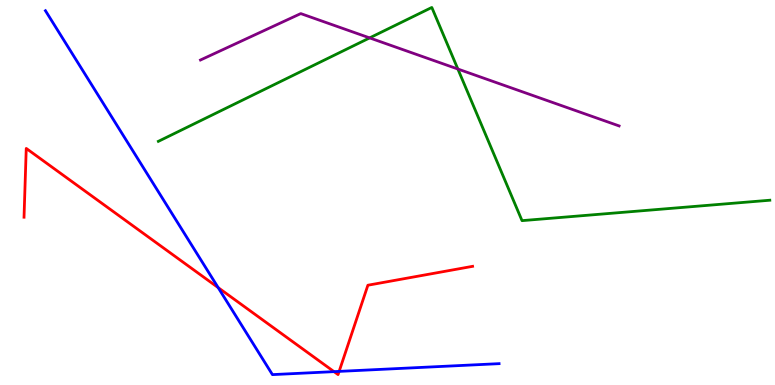[{'lines': ['blue', 'red'], 'intersections': [{'x': 2.82, 'y': 2.53}, {'x': 4.31, 'y': 0.347}, {'x': 4.38, 'y': 0.354}]}, {'lines': ['green', 'red'], 'intersections': []}, {'lines': ['purple', 'red'], 'intersections': []}, {'lines': ['blue', 'green'], 'intersections': []}, {'lines': ['blue', 'purple'], 'intersections': []}, {'lines': ['green', 'purple'], 'intersections': [{'x': 4.77, 'y': 9.02}, {'x': 5.91, 'y': 8.21}]}]